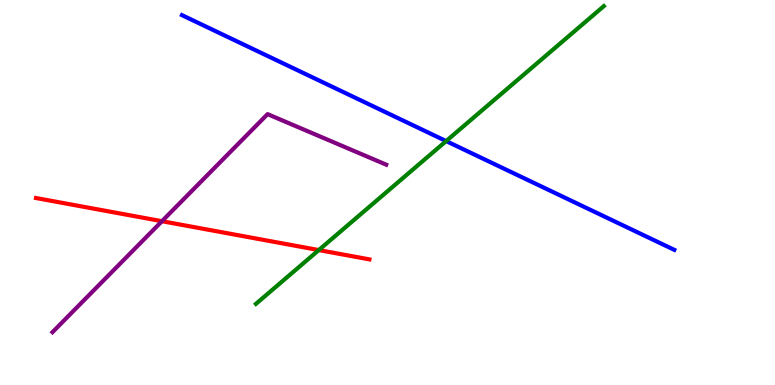[{'lines': ['blue', 'red'], 'intersections': []}, {'lines': ['green', 'red'], 'intersections': [{'x': 4.11, 'y': 3.5}]}, {'lines': ['purple', 'red'], 'intersections': [{'x': 2.09, 'y': 4.25}]}, {'lines': ['blue', 'green'], 'intersections': [{'x': 5.76, 'y': 6.34}]}, {'lines': ['blue', 'purple'], 'intersections': []}, {'lines': ['green', 'purple'], 'intersections': []}]